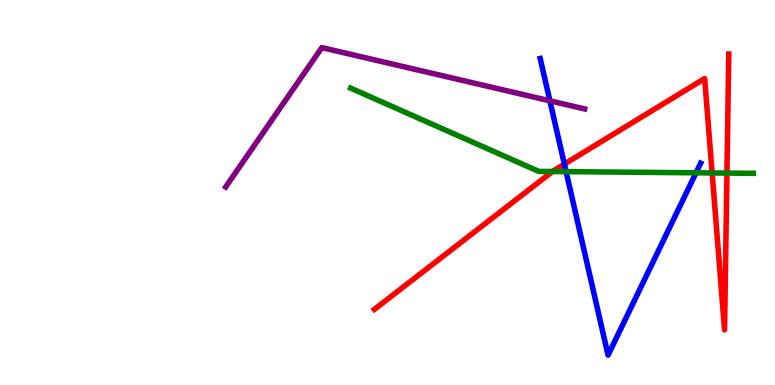[{'lines': ['blue', 'red'], 'intersections': [{'x': 7.28, 'y': 5.74}]}, {'lines': ['green', 'red'], 'intersections': [{'x': 7.13, 'y': 5.54}, {'x': 9.19, 'y': 5.51}, {'x': 9.38, 'y': 5.5}]}, {'lines': ['purple', 'red'], 'intersections': []}, {'lines': ['blue', 'green'], 'intersections': [{'x': 7.3, 'y': 5.54}, {'x': 8.98, 'y': 5.51}]}, {'lines': ['blue', 'purple'], 'intersections': [{'x': 7.1, 'y': 7.38}]}, {'lines': ['green', 'purple'], 'intersections': []}]